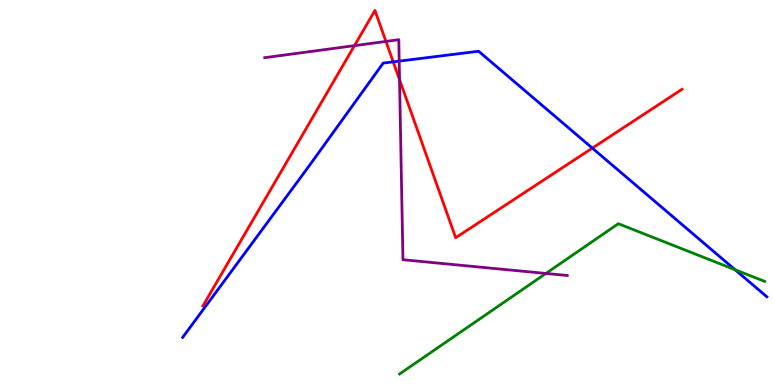[{'lines': ['blue', 'red'], 'intersections': [{'x': 5.07, 'y': 8.39}, {'x': 7.64, 'y': 6.15}]}, {'lines': ['green', 'red'], 'intersections': []}, {'lines': ['purple', 'red'], 'intersections': [{'x': 4.57, 'y': 8.81}, {'x': 4.98, 'y': 8.92}, {'x': 5.16, 'y': 7.93}]}, {'lines': ['blue', 'green'], 'intersections': [{'x': 9.49, 'y': 2.99}]}, {'lines': ['blue', 'purple'], 'intersections': [{'x': 5.15, 'y': 8.41}]}, {'lines': ['green', 'purple'], 'intersections': [{'x': 7.04, 'y': 2.9}]}]